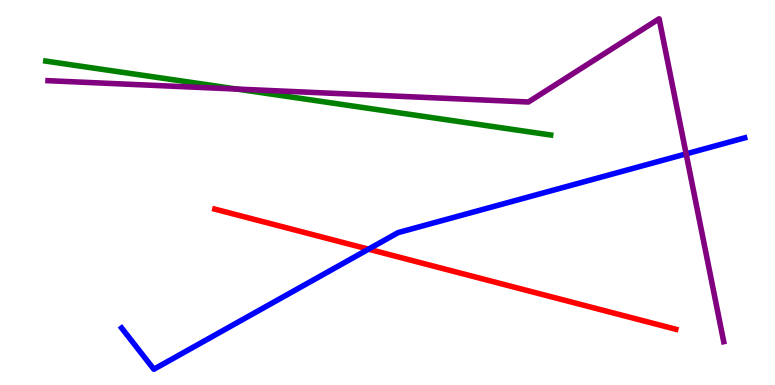[{'lines': ['blue', 'red'], 'intersections': [{'x': 4.75, 'y': 3.53}]}, {'lines': ['green', 'red'], 'intersections': []}, {'lines': ['purple', 'red'], 'intersections': []}, {'lines': ['blue', 'green'], 'intersections': []}, {'lines': ['blue', 'purple'], 'intersections': [{'x': 8.85, 'y': 6.0}]}, {'lines': ['green', 'purple'], 'intersections': [{'x': 3.06, 'y': 7.69}]}]